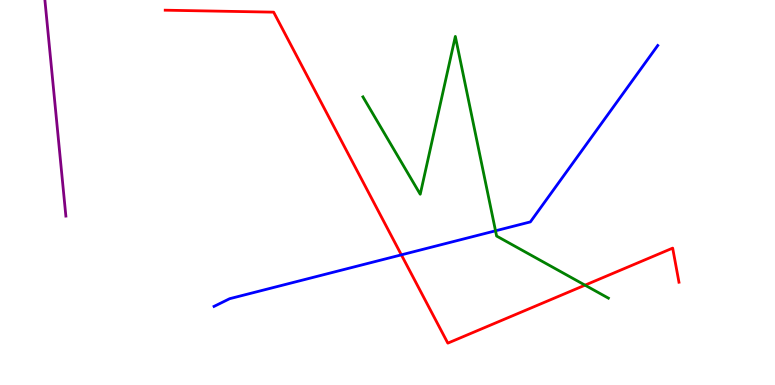[{'lines': ['blue', 'red'], 'intersections': [{'x': 5.18, 'y': 3.38}]}, {'lines': ['green', 'red'], 'intersections': [{'x': 7.55, 'y': 2.59}]}, {'lines': ['purple', 'red'], 'intersections': []}, {'lines': ['blue', 'green'], 'intersections': [{'x': 6.39, 'y': 4.01}]}, {'lines': ['blue', 'purple'], 'intersections': []}, {'lines': ['green', 'purple'], 'intersections': []}]